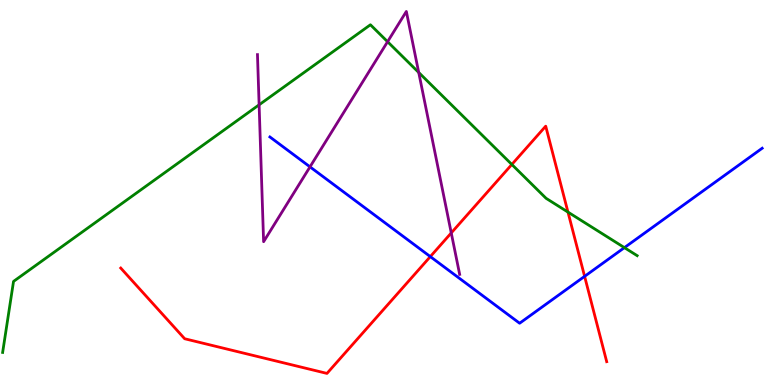[{'lines': ['blue', 'red'], 'intersections': [{'x': 5.55, 'y': 3.33}, {'x': 7.54, 'y': 2.82}]}, {'lines': ['green', 'red'], 'intersections': [{'x': 6.6, 'y': 5.73}, {'x': 7.33, 'y': 4.49}]}, {'lines': ['purple', 'red'], 'intersections': [{'x': 5.82, 'y': 3.95}]}, {'lines': ['blue', 'green'], 'intersections': [{'x': 8.06, 'y': 3.57}]}, {'lines': ['blue', 'purple'], 'intersections': [{'x': 4.0, 'y': 5.67}]}, {'lines': ['green', 'purple'], 'intersections': [{'x': 3.34, 'y': 7.28}, {'x': 5.0, 'y': 8.92}, {'x': 5.4, 'y': 8.12}]}]